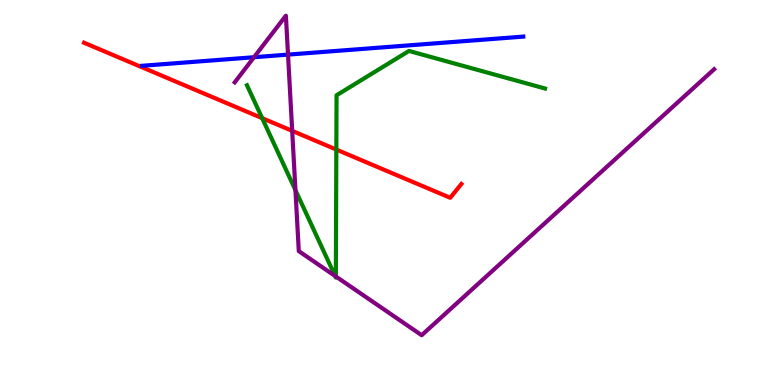[{'lines': ['blue', 'red'], 'intersections': []}, {'lines': ['green', 'red'], 'intersections': [{'x': 3.38, 'y': 6.93}, {'x': 4.34, 'y': 6.12}]}, {'lines': ['purple', 'red'], 'intersections': [{'x': 3.77, 'y': 6.6}]}, {'lines': ['blue', 'green'], 'intersections': []}, {'lines': ['blue', 'purple'], 'intersections': [{'x': 3.28, 'y': 8.51}, {'x': 3.72, 'y': 8.58}]}, {'lines': ['green', 'purple'], 'intersections': [{'x': 3.81, 'y': 5.06}, {'x': 4.32, 'y': 2.83}, {'x': 4.33, 'y': 2.82}]}]